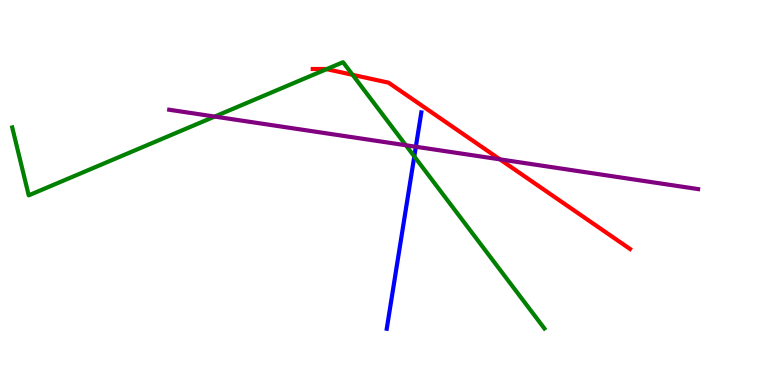[{'lines': ['blue', 'red'], 'intersections': []}, {'lines': ['green', 'red'], 'intersections': [{'x': 4.21, 'y': 8.2}, {'x': 4.55, 'y': 8.06}]}, {'lines': ['purple', 'red'], 'intersections': [{'x': 6.45, 'y': 5.86}]}, {'lines': ['blue', 'green'], 'intersections': [{'x': 5.35, 'y': 5.94}]}, {'lines': ['blue', 'purple'], 'intersections': [{'x': 5.37, 'y': 6.19}]}, {'lines': ['green', 'purple'], 'intersections': [{'x': 2.77, 'y': 6.97}, {'x': 5.24, 'y': 6.23}]}]